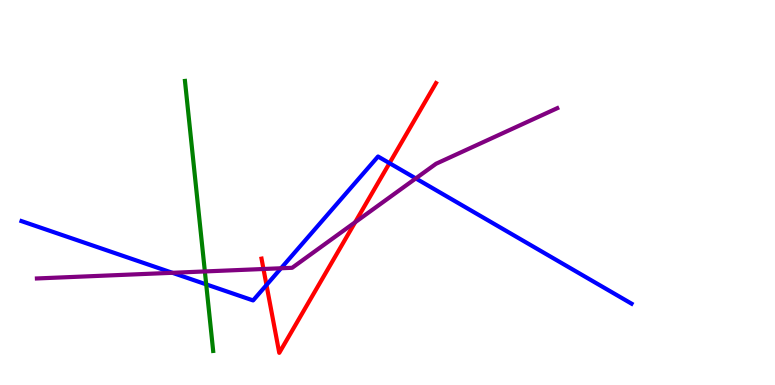[{'lines': ['blue', 'red'], 'intersections': [{'x': 3.44, 'y': 2.6}, {'x': 5.03, 'y': 5.76}]}, {'lines': ['green', 'red'], 'intersections': []}, {'lines': ['purple', 'red'], 'intersections': [{'x': 3.4, 'y': 3.01}, {'x': 4.58, 'y': 4.23}]}, {'lines': ['blue', 'green'], 'intersections': [{'x': 2.66, 'y': 2.61}]}, {'lines': ['blue', 'purple'], 'intersections': [{'x': 2.22, 'y': 2.91}, {'x': 3.63, 'y': 3.03}, {'x': 5.36, 'y': 5.37}]}, {'lines': ['green', 'purple'], 'intersections': [{'x': 2.64, 'y': 2.95}]}]